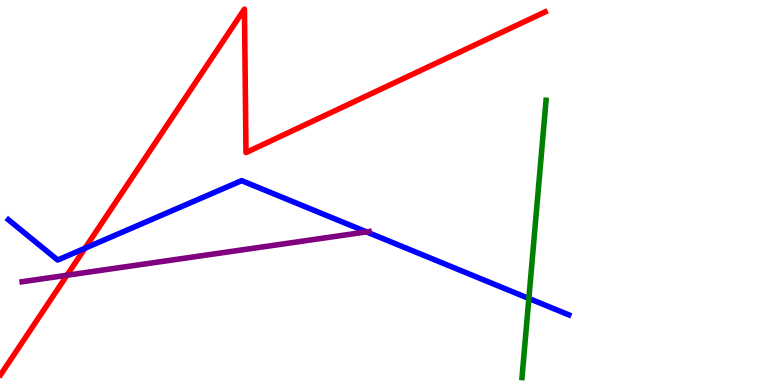[{'lines': ['blue', 'red'], 'intersections': [{'x': 1.1, 'y': 3.55}]}, {'lines': ['green', 'red'], 'intersections': []}, {'lines': ['purple', 'red'], 'intersections': [{'x': 0.864, 'y': 2.85}]}, {'lines': ['blue', 'green'], 'intersections': [{'x': 6.82, 'y': 2.25}]}, {'lines': ['blue', 'purple'], 'intersections': [{'x': 4.73, 'y': 3.98}]}, {'lines': ['green', 'purple'], 'intersections': []}]